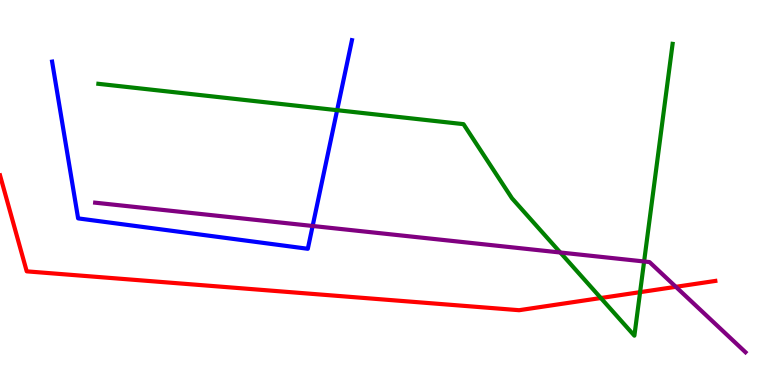[{'lines': ['blue', 'red'], 'intersections': []}, {'lines': ['green', 'red'], 'intersections': [{'x': 7.75, 'y': 2.26}, {'x': 8.26, 'y': 2.41}]}, {'lines': ['purple', 'red'], 'intersections': [{'x': 8.72, 'y': 2.55}]}, {'lines': ['blue', 'green'], 'intersections': [{'x': 4.35, 'y': 7.14}]}, {'lines': ['blue', 'purple'], 'intersections': [{'x': 4.03, 'y': 4.13}]}, {'lines': ['green', 'purple'], 'intersections': [{'x': 7.23, 'y': 3.44}, {'x': 8.31, 'y': 3.21}]}]